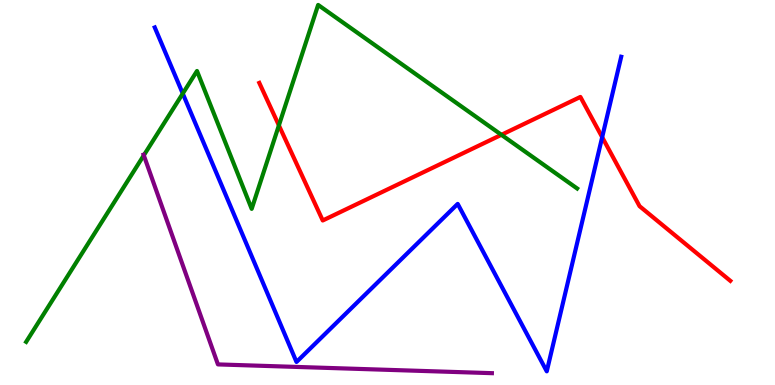[{'lines': ['blue', 'red'], 'intersections': [{'x': 7.77, 'y': 6.44}]}, {'lines': ['green', 'red'], 'intersections': [{'x': 3.6, 'y': 6.74}, {'x': 6.47, 'y': 6.5}]}, {'lines': ['purple', 'red'], 'intersections': []}, {'lines': ['blue', 'green'], 'intersections': [{'x': 2.36, 'y': 7.57}]}, {'lines': ['blue', 'purple'], 'intersections': []}, {'lines': ['green', 'purple'], 'intersections': [{'x': 1.86, 'y': 5.97}]}]